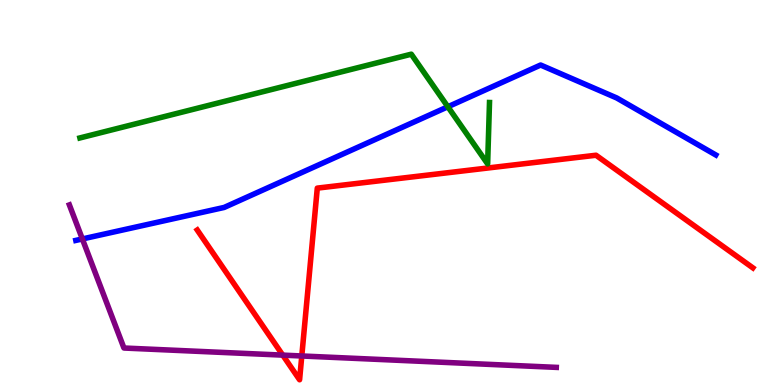[{'lines': ['blue', 'red'], 'intersections': []}, {'lines': ['green', 'red'], 'intersections': []}, {'lines': ['purple', 'red'], 'intersections': [{'x': 3.65, 'y': 0.776}, {'x': 3.89, 'y': 0.754}]}, {'lines': ['blue', 'green'], 'intersections': [{'x': 5.78, 'y': 7.23}]}, {'lines': ['blue', 'purple'], 'intersections': [{'x': 1.06, 'y': 3.79}]}, {'lines': ['green', 'purple'], 'intersections': []}]